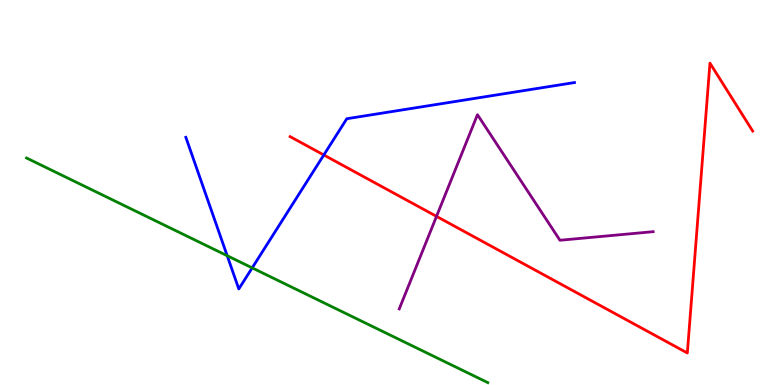[{'lines': ['blue', 'red'], 'intersections': [{'x': 4.18, 'y': 5.97}]}, {'lines': ['green', 'red'], 'intersections': []}, {'lines': ['purple', 'red'], 'intersections': [{'x': 5.63, 'y': 4.38}]}, {'lines': ['blue', 'green'], 'intersections': [{'x': 2.93, 'y': 3.36}, {'x': 3.25, 'y': 3.04}]}, {'lines': ['blue', 'purple'], 'intersections': []}, {'lines': ['green', 'purple'], 'intersections': []}]